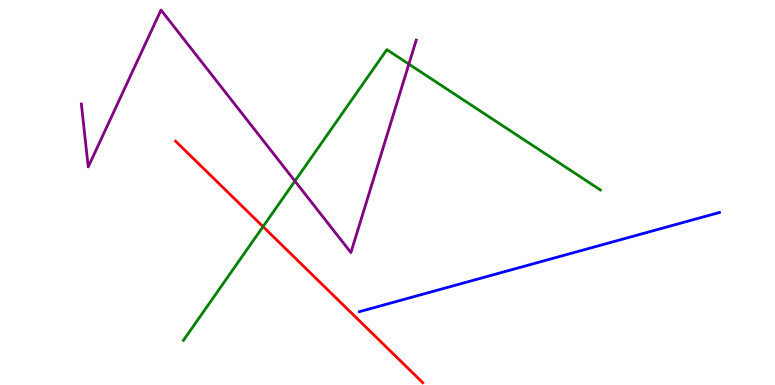[{'lines': ['blue', 'red'], 'intersections': []}, {'lines': ['green', 'red'], 'intersections': [{'x': 3.39, 'y': 4.11}]}, {'lines': ['purple', 'red'], 'intersections': []}, {'lines': ['blue', 'green'], 'intersections': []}, {'lines': ['blue', 'purple'], 'intersections': []}, {'lines': ['green', 'purple'], 'intersections': [{'x': 3.81, 'y': 5.3}, {'x': 5.28, 'y': 8.34}]}]